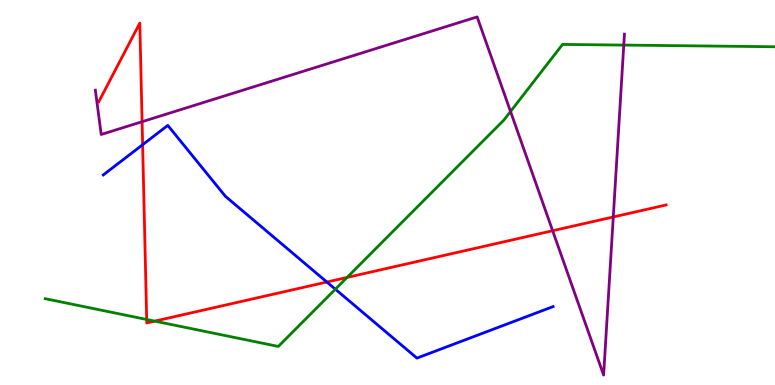[{'lines': ['blue', 'red'], 'intersections': [{'x': 1.84, 'y': 6.24}, {'x': 4.22, 'y': 2.67}]}, {'lines': ['green', 'red'], 'intersections': [{'x': 1.89, 'y': 1.7}, {'x': 2.0, 'y': 1.66}, {'x': 4.48, 'y': 2.79}]}, {'lines': ['purple', 'red'], 'intersections': [{'x': 1.83, 'y': 6.84}, {'x': 7.13, 'y': 4.01}, {'x': 7.91, 'y': 4.36}]}, {'lines': ['blue', 'green'], 'intersections': [{'x': 4.33, 'y': 2.49}]}, {'lines': ['blue', 'purple'], 'intersections': []}, {'lines': ['green', 'purple'], 'intersections': [{'x': 6.59, 'y': 7.1}, {'x': 8.05, 'y': 8.83}]}]